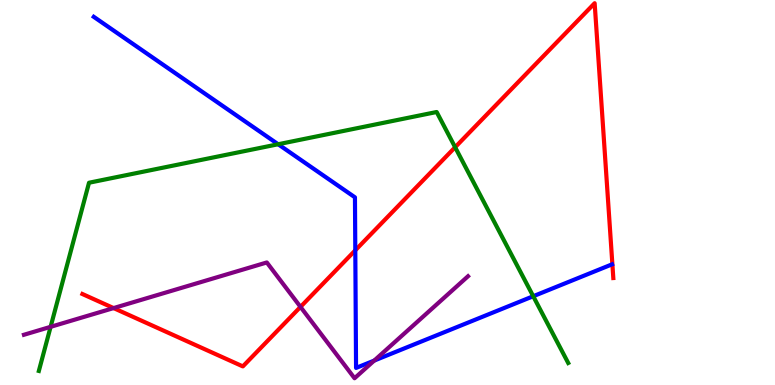[{'lines': ['blue', 'red'], 'intersections': [{'x': 4.58, 'y': 3.5}]}, {'lines': ['green', 'red'], 'intersections': [{'x': 5.87, 'y': 6.18}]}, {'lines': ['purple', 'red'], 'intersections': [{'x': 1.47, 'y': 2.0}, {'x': 3.88, 'y': 2.03}]}, {'lines': ['blue', 'green'], 'intersections': [{'x': 3.59, 'y': 6.25}, {'x': 6.88, 'y': 2.31}]}, {'lines': ['blue', 'purple'], 'intersections': [{'x': 4.83, 'y': 0.634}]}, {'lines': ['green', 'purple'], 'intersections': [{'x': 0.653, 'y': 1.51}]}]